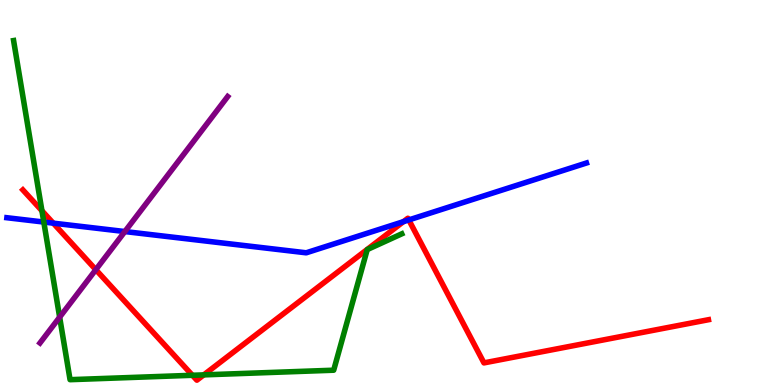[{'lines': ['blue', 'red'], 'intersections': [{'x': 0.687, 'y': 4.2}, {'x': 5.21, 'y': 4.24}, {'x': 5.27, 'y': 4.29}]}, {'lines': ['green', 'red'], 'intersections': [{'x': 0.541, 'y': 4.53}, {'x': 2.48, 'y': 0.252}, {'x': 2.63, 'y': 0.263}]}, {'lines': ['purple', 'red'], 'intersections': [{'x': 1.24, 'y': 3.0}]}, {'lines': ['blue', 'green'], 'intersections': [{'x': 0.565, 'y': 4.23}]}, {'lines': ['blue', 'purple'], 'intersections': [{'x': 1.61, 'y': 3.99}]}, {'lines': ['green', 'purple'], 'intersections': [{'x': 0.77, 'y': 1.76}]}]